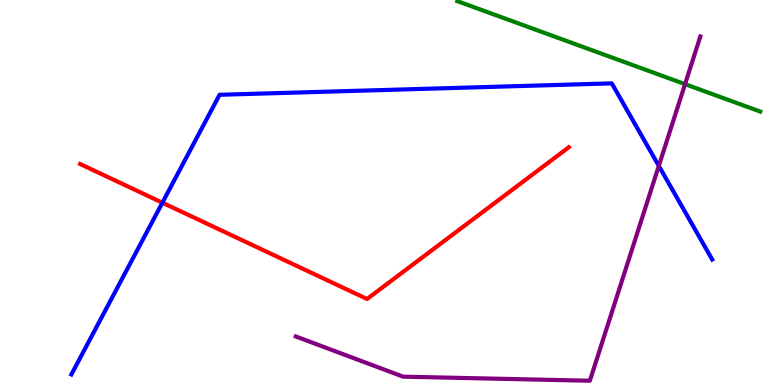[{'lines': ['blue', 'red'], 'intersections': [{'x': 2.1, 'y': 4.73}]}, {'lines': ['green', 'red'], 'intersections': []}, {'lines': ['purple', 'red'], 'intersections': []}, {'lines': ['blue', 'green'], 'intersections': []}, {'lines': ['blue', 'purple'], 'intersections': [{'x': 8.5, 'y': 5.69}]}, {'lines': ['green', 'purple'], 'intersections': [{'x': 8.84, 'y': 7.81}]}]